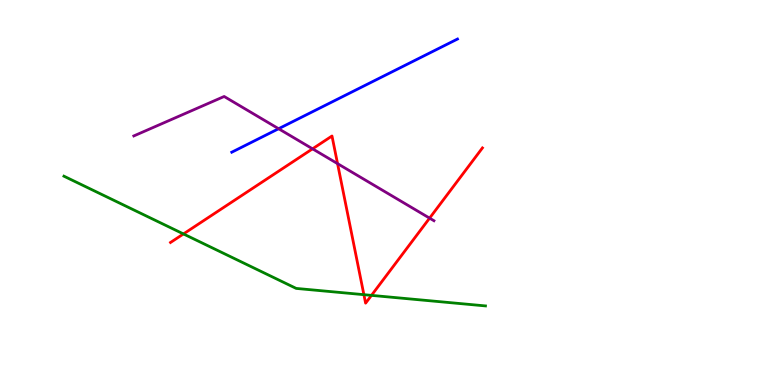[{'lines': ['blue', 'red'], 'intersections': []}, {'lines': ['green', 'red'], 'intersections': [{'x': 2.37, 'y': 3.92}, {'x': 4.7, 'y': 2.35}, {'x': 4.79, 'y': 2.33}]}, {'lines': ['purple', 'red'], 'intersections': [{'x': 4.03, 'y': 6.13}, {'x': 4.36, 'y': 5.75}, {'x': 5.54, 'y': 4.33}]}, {'lines': ['blue', 'green'], 'intersections': []}, {'lines': ['blue', 'purple'], 'intersections': [{'x': 3.59, 'y': 6.66}]}, {'lines': ['green', 'purple'], 'intersections': []}]